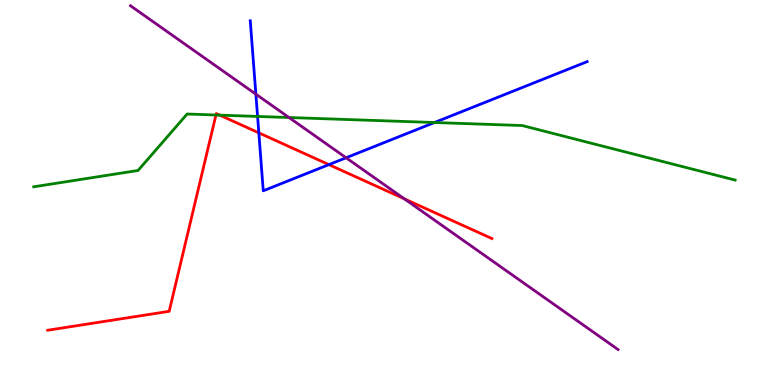[{'lines': ['blue', 'red'], 'intersections': [{'x': 3.34, 'y': 6.55}, {'x': 4.24, 'y': 5.72}]}, {'lines': ['green', 'red'], 'intersections': [{'x': 2.79, 'y': 7.01}, {'x': 2.84, 'y': 7.01}]}, {'lines': ['purple', 'red'], 'intersections': [{'x': 5.22, 'y': 4.84}]}, {'lines': ['blue', 'green'], 'intersections': [{'x': 3.32, 'y': 6.98}, {'x': 5.61, 'y': 6.82}]}, {'lines': ['blue', 'purple'], 'intersections': [{'x': 3.3, 'y': 7.55}, {'x': 4.47, 'y': 5.9}]}, {'lines': ['green', 'purple'], 'intersections': [{'x': 3.73, 'y': 6.95}]}]